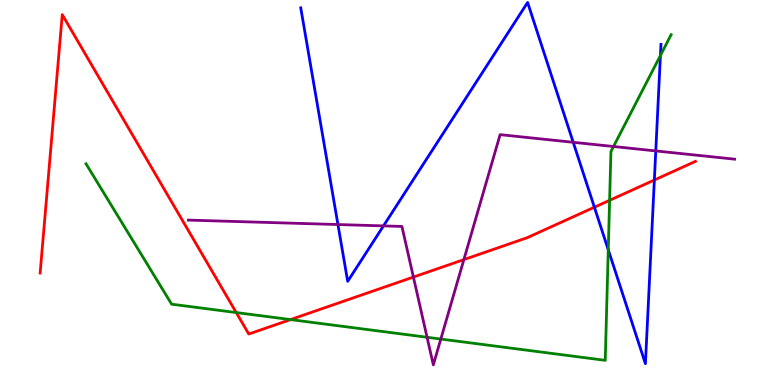[{'lines': ['blue', 'red'], 'intersections': [{'x': 7.67, 'y': 4.62}, {'x': 8.44, 'y': 5.32}]}, {'lines': ['green', 'red'], 'intersections': [{'x': 3.05, 'y': 1.88}, {'x': 3.75, 'y': 1.7}, {'x': 7.87, 'y': 4.8}]}, {'lines': ['purple', 'red'], 'intersections': [{'x': 5.33, 'y': 2.8}, {'x': 5.99, 'y': 3.26}]}, {'lines': ['blue', 'green'], 'intersections': [{'x': 7.85, 'y': 3.51}, {'x': 8.52, 'y': 8.56}]}, {'lines': ['blue', 'purple'], 'intersections': [{'x': 4.36, 'y': 4.17}, {'x': 4.95, 'y': 4.13}, {'x': 7.4, 'y': 6.3}, {'x': 8.46, 'y': 6.08}]}, {'lines': ['green', 'purple'], 'intersections': [{'x': 5.51, 'y': 1.24}, {'x': 5.69, 'y': 1.19}, {'x': 7.92, 'y': 6.19}]}]